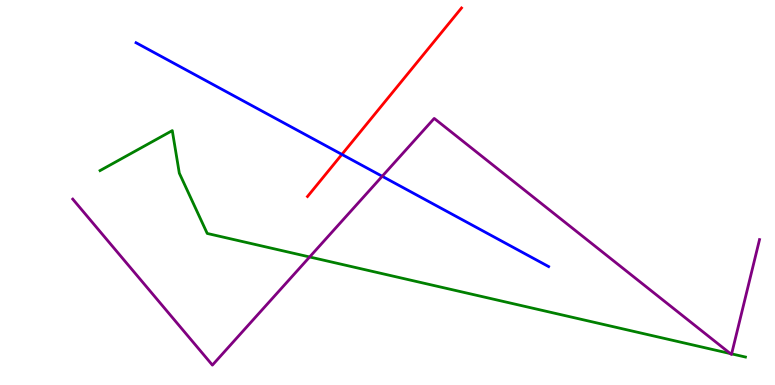[{'lines': ['blue', 'red'], 'intersections': [{'x': 4.41, 'y': 5.99}]}, {'lines': ['green', 'red'], 'intersections': []}, {'lines': ['purple', 'red'], 'intersections': []}, {'lines': ['blue', 'green'], 'intersections': []}, {'lines': ['blue', 'purple'], 'intersections': [{'x': 4.93, 'y': 5.42}]}, {'lines': ['green', 'purple'], 'intersections': [{'x': 4.0, 'y': 3.33}, {'x': 9.42, 'y': 0.817}, {'x': 9.44, 'y': 0.809}]}]